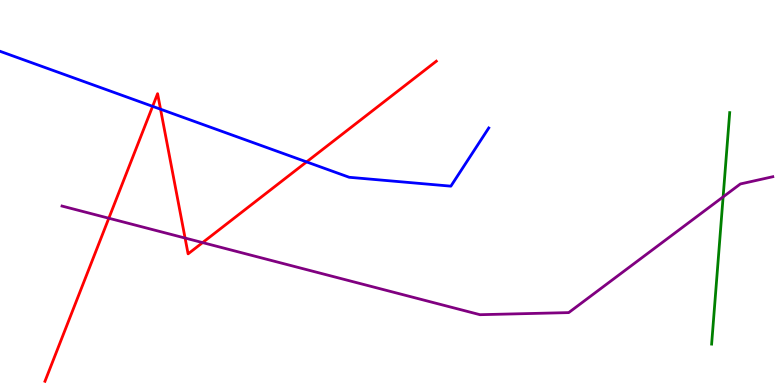[{'lines': ['blue', 'red'], 'intersections': [{'x': 1.97, 'y': 7.24}, {'x': 2.07, 'y': 7.16}, {'x': 3.96, 'y': 5.79}]}, {'lines': ['green', 'red'], 'intersections': []}, {'lines': ['purple', 'red'], 'intersections': [{'x': 1.4, 'y': 4.33}, {'x': 2.39, 'y': 3.82}, {'x': 2.61, 'y': 3.7}]}, {'lines': ['blue', 'green'], 'intersections': []}, {'lines': ['blue', 'purple'], 'intersections': []}, {'lines': ['green', 'purple'], 'intersections': [{'x': 9.33, 'y': 4.89}]}]